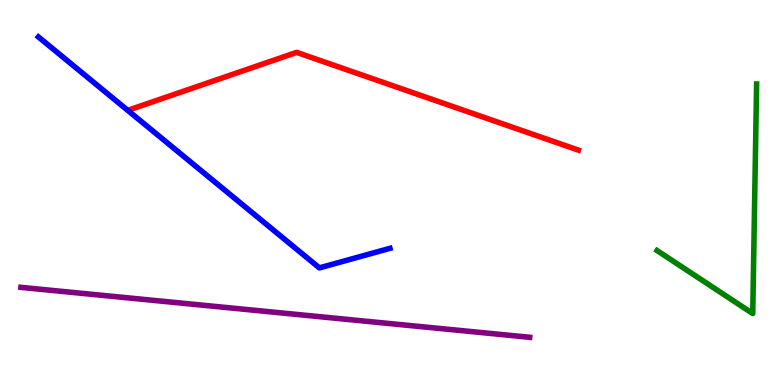[{'lines': ['blue', 'red'], 'intersections': []}, {'lines': ['green', 'red'], 'intersections': []}, {'lines': ['purple', 'red'], 'intersections': []}, {'lines': ['blue', 'green'], 'intersections': []}, {'lines': ['blue', 'purple'], 'intersections': []}, {'lines': ['green', 'purple'], 'intersections': []}]